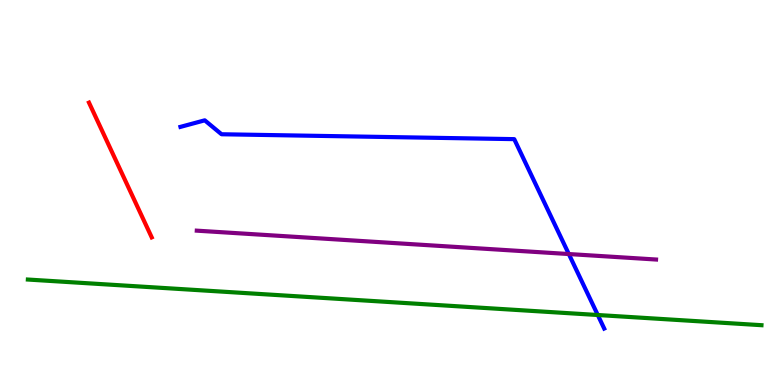[{'lines': ['blue', 'red'], 'intersections': []}, {'lines': ['green', 'red'], 'intersections': []}, {'lines': ['purple', 'red'], 'intersections': []}, {'lines': ['blue', 'green'], 'intersections': [{'x': 7.71, 'y': 1.82}]}, {'lines': ['blue', 'purple'], 'intersections': [{'x': 7.34, 'y': 3.4}]}, {'lines': ['green', 'purple'], 'intersections': []}]